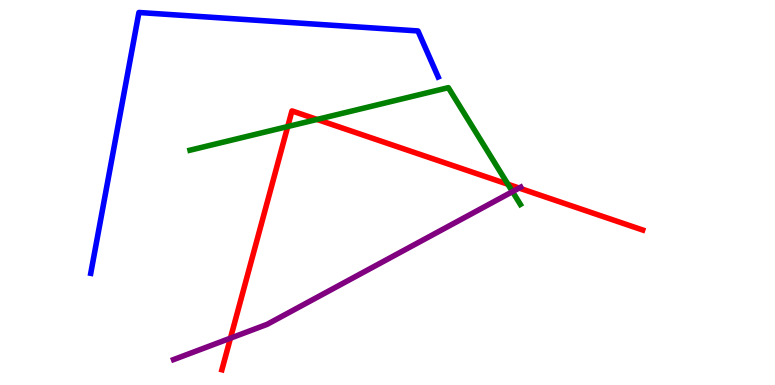[{'lines': ['blue', 'red'], 'intersections': []}, {'lines': ['green', 'red'], 'intersections': [{'x': 3.71, 'y': 6.71}, {'x': 4.09, 'y': 6.9}, {'x': 6.55, 'y': 5.21}]}, {'lines': ['purple', 'red'], 'intersections': [{'x': 2.97, 'y': 1.22}, {'x': 6.7, 'y': 5.12}]}, {'lines': ['blue', 'green'], 'intersections': []}, {'lines': ['blue', 'purple'], 'intersections': []}, {'lines': ['green', 'purple'], 'intersections': [{'x': 6.61, 'y': 5.02}]}]